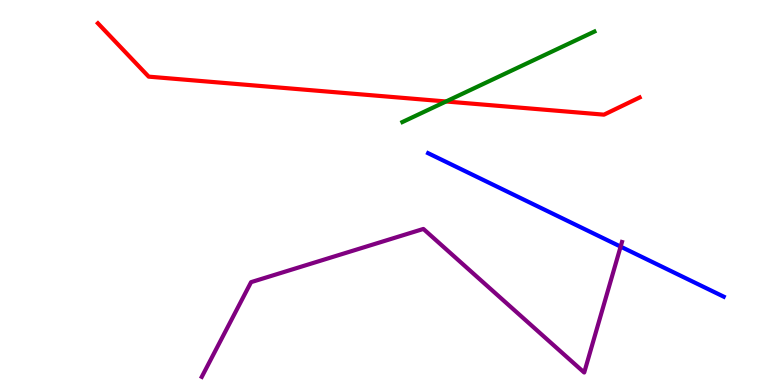[{'lines': ['blue', 'red'], 'intersections': []}, {'lines': ['green', 'red'], 'intersections': [{'x': 5.76, 'y': 7.36}]}, {'lines': ['purple', 'red'], 'intersections': []}, {'lines': ['blue', 'green'], 'intersections': []}, {'lines': ['blue', 'purple'], 'intersections': [{'x': 8.01, 'y': 3.59}]}, {'lines': ['green', 'purple'], 'intersections': []}]